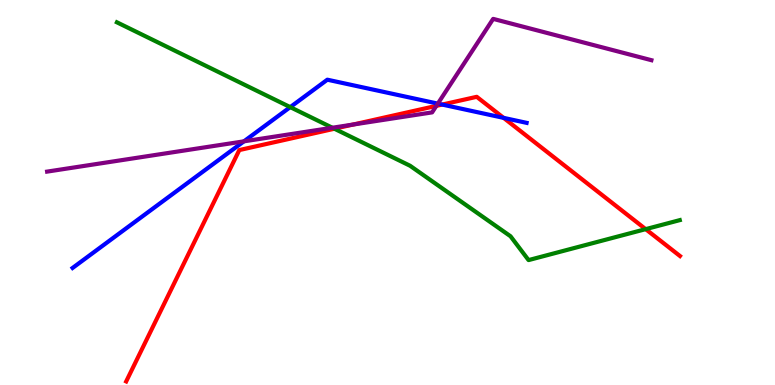[{'lines': ['blue', 'red'], 'intersections': [{'x': 5.71, 'y': 7.28}, {'x': 6.5, 'y': 6.94}]}, {'lines': ['green', 'red'], 'intersections': [{'x': 4.32, 'y': 6.66}, {'x': 8.33, 'y': 4.05}]}, {'lines': ['purple', 'red'], 'intersections': [{'x': 4.56, 'y': 6.77}, {'x': 5.63, 'y': 7.25}]}, {'lines': ['blue', 'green'], 'intersections': [{'x': 3.74, 'y': 7.22}]}, {'lines': ['blue', 'purple'], 'intersections': [{'x': 3.15, 'y': 6.33}, {'x': 5.65, 'y': 7.31}]}, {'lines': ['green', 'purple'], 'intersections': [{'x': 4.29, 'y': 6.68}]}]